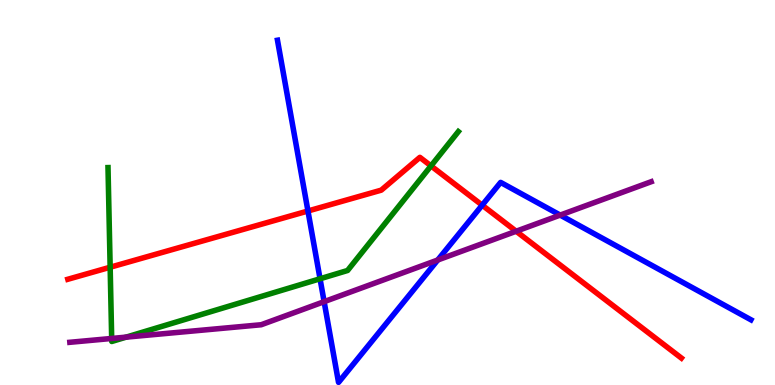[{'lines': ['blue', 'red'], 'intersections': [{'x': 3.97, 'y': 4.52}, {'x': 6.22, 'y': 4.67}]}, {'lines': ['green', 'red'], 'intersections': [{'x': 1.42, 'y': 3.06}, {'x': 5.56, 'y': 5.69}]}, {'lines': ['purple', 'red'], 'intersections': [{'x': 6.66, 'y': 3.99}]}, {'lines': ['blue', 'green'], 'intersections': [{'x': 4.13, 'y': 2.76}]}, {'lines': ['blue', 'purple'], 'intersections': [{'x': 4.18, 'y': 2.16}, {'x': 5.65, 'y': 3.25}, {'x': 7.23, 'y': 4.41}]}, {'lines': ['green', 'purple'], 'intersections': [{'x': 1.44, 'y': 1.21}, {'x': 1.63, 'y': 1.24}]}]